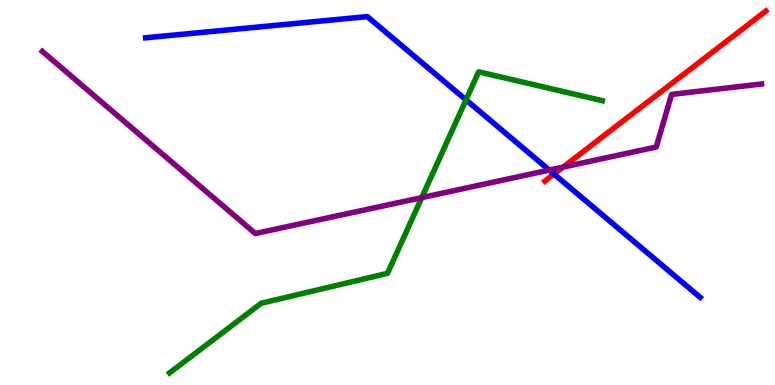[{'lines': ['blue', 'red'], 'intersections': [{'x': 7.15, 'y': 5.48}]}, {'lines': ['green', 'red'], 'intersections': []}, {'lines': ['purple', 'red'], 'intersections': [{'x': 7.27, 'y': 5.66}]}, {'lines': ['blue', 'green'], 'intersections': [{'x': 6.01, 'y': 7.41}]}, {'lines': ['blue', 'purple'], 'intersections': [{'x': 7.09, 'y': 5.58}]}, {'lines': ['green', 'purple'], 'intersections': [{'x': 5.44, 'y': 4.87}]}]